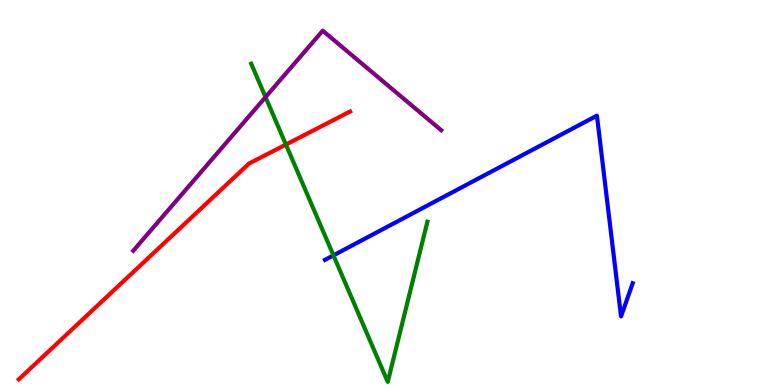[{'lines': ['blue', 'red'], 'intersections': []}, {'lines': ['green', 'red'], 'intersections': [{'x': 3.69, 'y': 6.25}]}, {'lines': ['purple', 'red'], 'intersections': []}, {'lines': ['blue', 'green'], 'intersections': [{'x': 4.3, 'y': 3.37}]}, {'lines': ['blue', 'purple'], 'intersections': []}, {'lines': ['green', 'purple'], 'intersections': [{'x': 3.43, 'y': 7.48}]}]